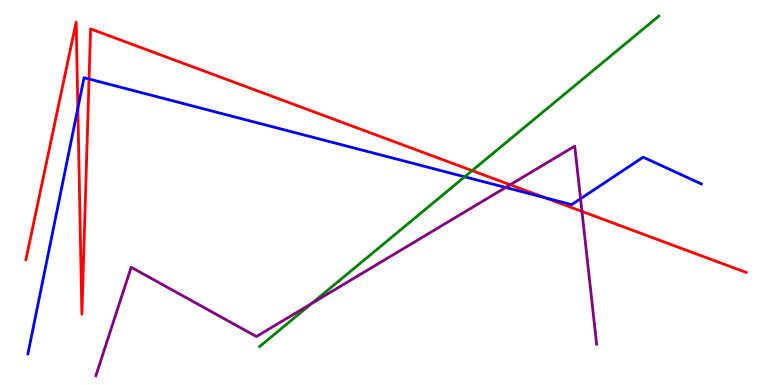[{'lines': ['blue', 'red'], 'intersections': [{'x': 1.0, 'y': 7.19}, {'x': 1.15, 'y': 7.95}, {'x': 7.03, 'y': 4.87}]}, {'lines': ['green', 'red'], 'intersections': [{'x': 6.09, 'y': 5.57}]}, {'lines': ['purple', 'red'], 'intersections': [{'x': 6.58, 'y': 5.2}, {'x': 7.51, 'y': 4.51}]}, {'lines': ['blue', 'green'], 'intersections': [{'x': 6.0, 'y': 5.41}]}, {'lines': ['blue', 'purple'], 'intersections': [{'x': 6.52, 'y': 5.13}, {'x': 7.49, 'y': 4.84}]}, {'lines': ['green', 'purple'], 'intersections': [{'x': 4.02, 'y': 2.12}]}]